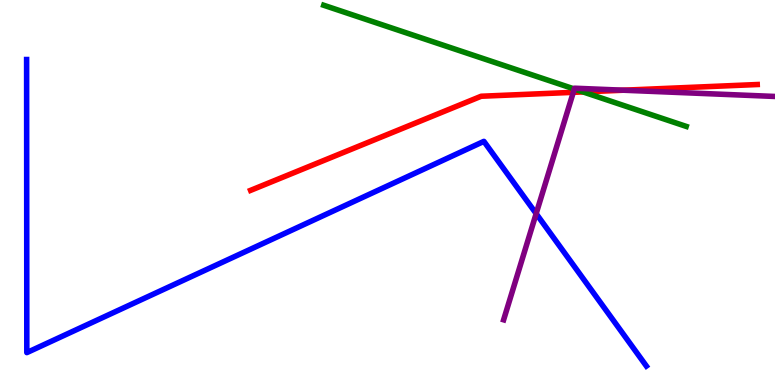[{'lines': ['blue', 'red'], 'intersections': []}, {'lines': ['green', 'red'], 'intersections': [{'x': 7.52, 'y': 7.61}]}, {'lines': ['purple', 'red'], 'intersections': [{'x': 7.4, 'y': 7.6}, {'x': 8.04, 'y': 7.66}]}, {'lines': ['blue', 'green'], 'intersections': []}, {'lines': ['blue', 'purple'], 'intersections': [{'x': 6.92, 'y': 4.45}]}, {'lines': ['green', 'purple'], 'intersections': [{'x': 7.41, 'y': 7.69}]}]